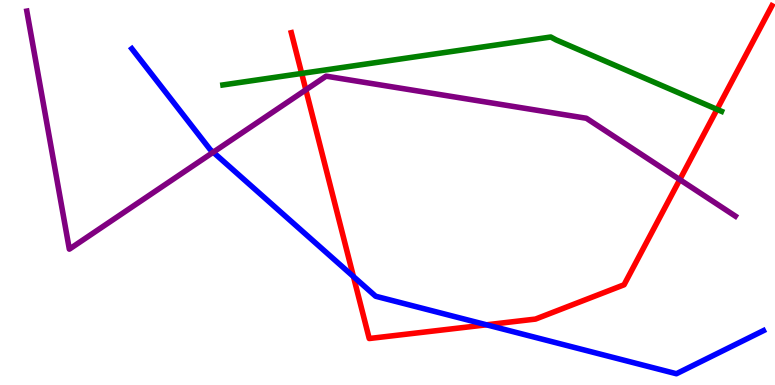[{'lines': ['blue', 'red'], 'intersections': [{'x': 4.56, 'y': 2.82}, {'x': 6.28, 'y': 1.56}]}, {'lines': ['green', 'red'], 'intersections': [{'x': 3.89, 'y': 8.09}, {'x': 9.25, 'y': 7.16}]}, {'lines': ['purple', 'red'], 'intersections': [{'x': 3.95, 'y': 7.67}, {'x': 8.77, 'y': 5.33}]}, {'lines': ['blue', 'green'], 'intersections': []}, {'lines': ['blue', 'purple'], 'intersections': [{'x': 2.75, 'y': 6.05}]}, {'lines': ['green', 'purple'], 'intersections': []}]